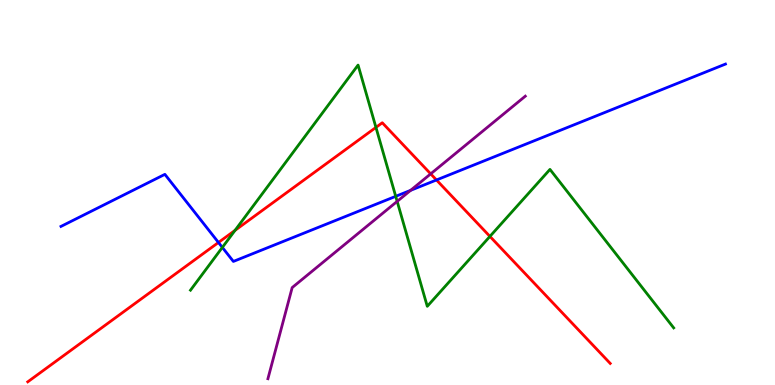[{'lines': ['blue', 'red'], 'intersections': [{'x': 2.82, 'y': 3.7}, {'x': 5.63, 'y': 5.33}]}, {'lines': ['green', 'red'], 'intersections': [{'x': 3.03, 'y': 4.02}, {'x': 4.85, 'y': 6.69}, {'x': 6.32, 'y': 3.86}]}, {'lines': ['purple', 'red'], 'intersections': [{'x': 5.56, 'y': 5.48}]}, {'lines': ['blue', 'green'], 'intersections': [{'x': 2.87, 'y': 3.57}, {'x': 5.11, 'y': 4.9}]}, {'lines': ['blue', 'purple'], 'intersections': [{'x': 5.3, 'y': 5.06}]}, {'lines': ['green', 'purple'], 'intersections': [{'x': 5.12, 'y': 4.77}]}]